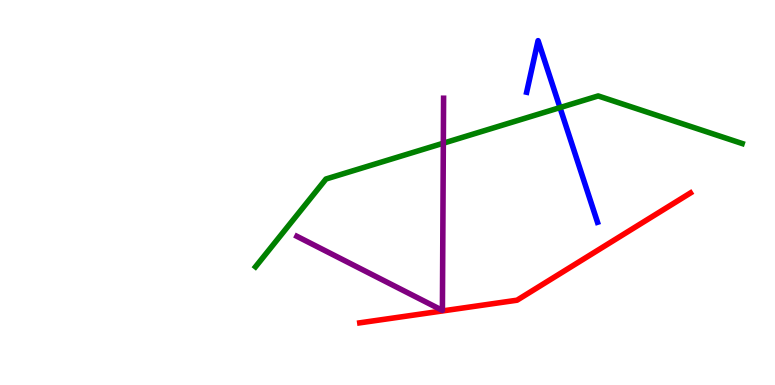[{'lines': ['blue', 'red'], 'intersections': []}, {'lines': ['green', 'red'], 'intersections': []}, {'lines': ['purple', 'red'], 'intersections': []}, {'lines': ['blue', 'green'], 'intersections': [{'x': 7.23, 'y': 7.21}]}, {'lines': ['blue', 'purple'], 'intersections': []}, {'lines': ['green', 'purple'], 'intersections': [{'x': 5.72, 'y': 6.28}]}]